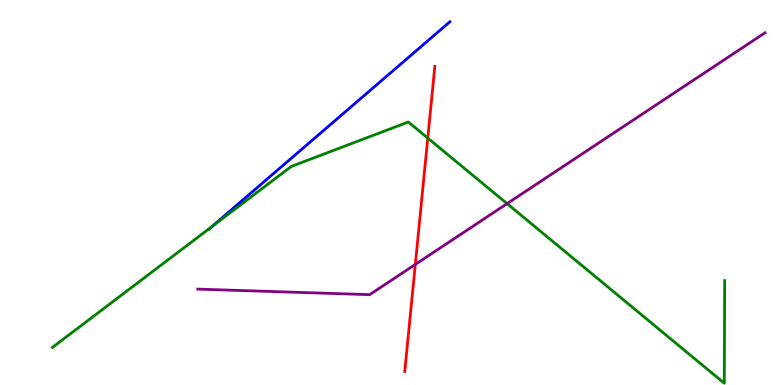[{'lines': ['blue', 'red'], 'intersections': []}, {'lines': ['green', 'red'], 'intersections': [{'x': 5.52, 'y': 6.41}]}, {'lines': ['purple', 'red'], 'intersections': [{'x': 5.36, 'y': 3.13}]}, {'lines': ['blue', 'green'], 'intersections': [{'x': 2.73, 'y': 4.11}]}, {'lines': ['blue', 'purple'], 'intersections': []}, {'lines': ['green', 'purple'], 'intersections': [{'x': 6.54, 'y': 4.71}]}]